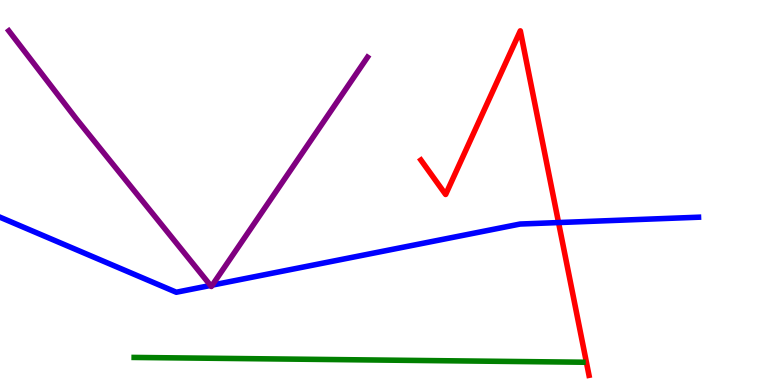[{'lines': ['blue', 'red'], 'intersections': [{'x': 7.21, 'y': 4.22}]}, {'lines': ['green', 'red'], 'intersections': []}, {'lines': ['purple', 'red'], 'intersections': []}, {'lines': ['blue', 'green'], 'intersections': []}, {'lines': ['blue', 'purple'], 'intersections': [{'x': 2.72, 'y': 2.59}, {'x': 2.74, 'y': 2.59}]}, {'lines': ['green', 'purple'], 'intersections': []}]